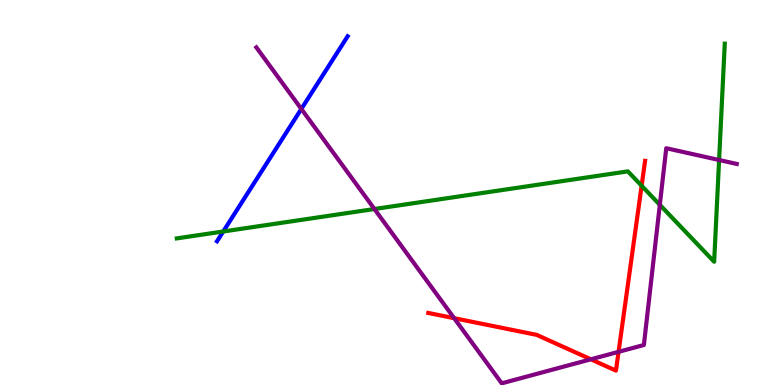[{'lines': ['blue', 'red'], 'intersections': []}, {'lines': ['green', 'red'], 'intersections': [{'x': 8.28, 'y': 5.18}]}, {'lines': ['purple', 'red'], 'intersections': [{'x': 5.86, 'y': 1.74}, {'x': 7.62, 'y': 0.668}, {'x': 7.98, 'y': 0.862}]}, {'lines': ['blue', 'green'], 'intersections': [{'x': 2.88, 'y': 3.99}]}, {'lines': ['blue', 'purple'], 'intersections': [{'x': 3.89, 'y': 7.17}]}, {'lines': ['green', 'purple'], 'intersections': [{'x': 4.83, 'y': 4.57}, {'x': 8.51, 'y': 4.68}, {'x': 9.28, 'y': 5.84}]}]